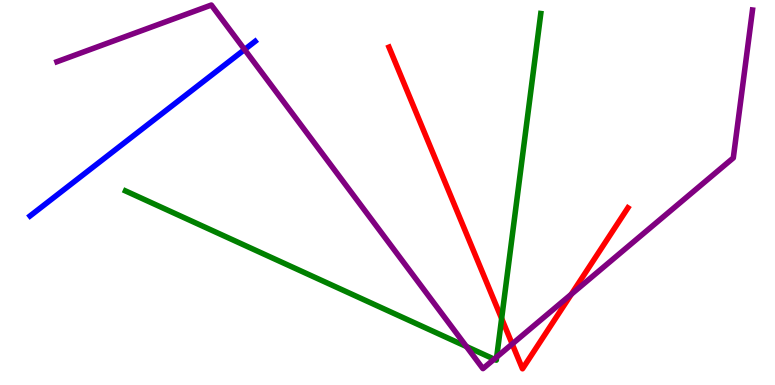[{'lines': ['blue', 'red'], 'intersections': []}, {'lines': ['green', 'red'], 'intersections': [{'x': 6.47, 'y': 1.73}]}, {'lines': ['purple', 'red'], 'intersections': [{'x': 6.61, 'y': 1.07}, {'x': 7.37, 'y': 2.36}]}, {'lines': ['blue', 'green'], 'intersections': []}, {'lines': ['blue', 'purple'], 'intersections': [{'x': 3.16, 'y': 8.71}]}, {'lines': ['green', 'purple'], 'intersections': [{'x': 6.02, 'y': 1.0}, {'x': 6.38, 'y': 0.671}, {'x': 6.41, 'y': 0.726}]}]